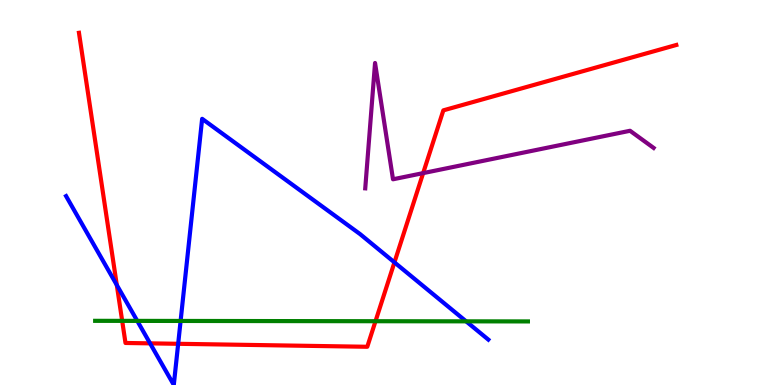[{'lines': ['blue', 'red'], 'intersections': [{'x': 1.51, 'y': 2.6}, {'x': 1.94, 'y': 1.08}, {'x': 2.3, 'y': 1.07}, {'x': 5.09, 'y': 3.19}]}, {'lines': ['green', 'red'], 'intersections': [{'x': 1.58, 'y': 1.67}, {'x': 4.85, 'y': 1.66}]}, {'lines': ['purple', 'red'], 'intersections': [{'x': 5.46, 'y': 5.5}]}, {'lines': ['blue', 'green'], 'intersections': [{'x': 1.77, 'y': 1.67}, {'x': 2.33, 'y': 1.66}, {'x': 6.01, 'y': 1.65}]}, {'lines': ['blue', 'purple'], 'intersections': []}, {'lines': ['green', 'purple'], 'intersections': []}]